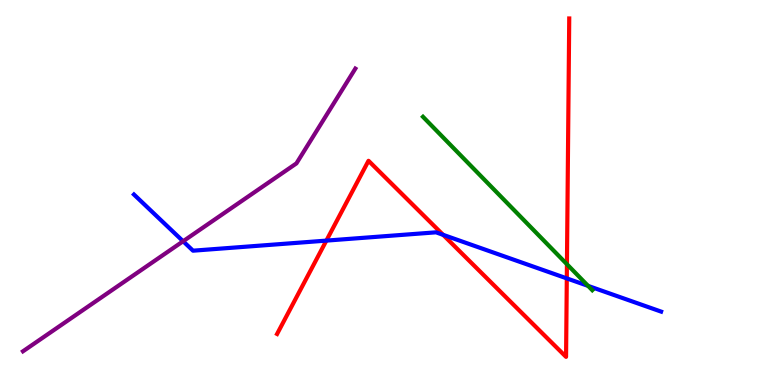[{'lines': ['blue', 'red'], 'intersections': [{'x': 4.21, 'y': 3.75}, {'x': 5.72, 'y': 3.9}, {'x': 7.31, 'y': 2.77}]}, {'lines': ['green', 'red'], 'intersections': [{'x': 7.32, 'y': 3.14}]}, {'lines': ['purple', 'red'], 'intersections': []}, {'lines': ['blue', 'green'], 'intersections': [{'x': 7.59, 'y': 2.57}]}, {'lines': ['blue', 'purple'], 'intersections': [{'x': 2.36, 'y': 3.73}]}, {'lines': ['green', 'purple'], 'intersections': []}]